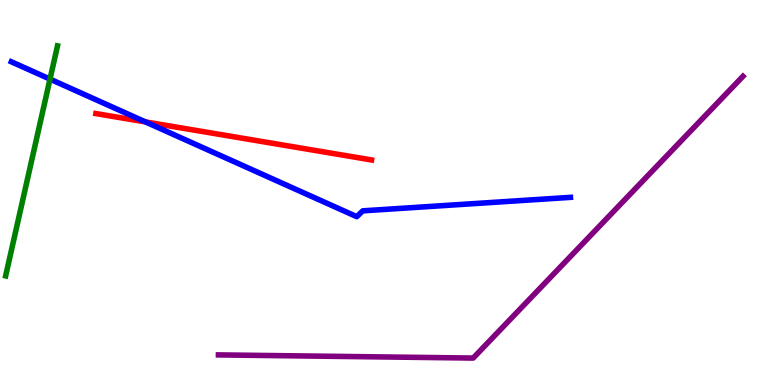[{'lines': ['blue', 'red'], 'intersections': [{'x': 1.88, 'y': 6.83}]}, {'lines': ['green', 'red'], 'intersections': []}, {'lines': ['purple', 'red'], 'intersections': []}, {'lines': ['blue', 'green'], 'intersections': [{'x': 0.645, 'y': 7.95}]}, {'lines': ['blue', 'purple'], 'intersections': []}, {'lines': ['green', 'purple'], 'intersections': []}]